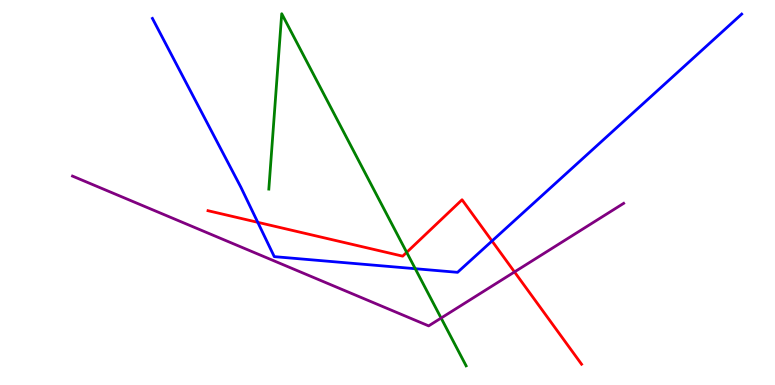[{'lines': ['blue', 'red'], 'intersections': [{'x': 3.33, 'y': 4.23}, {'x': 6.35, 'y': 3.74}]}, {'lines': ['green', 'red'], 'intersections': [{'x': 5.25, 'y': 3.45}]}, {'lines': ['purple', 'red'], 'intersections': [{'x': 6.64, 'y': 2.94}]}, {'lines': ['blue', 'green'], 'intersections': [{'x': 5.36, 'y': 3.02}]}, {'lines': ['blue', 'purple'], 'intersections': []}, {'lines': ['green', 'purple'], 'intersections': [{'x': 5.69, 'y': 1.74}]}]